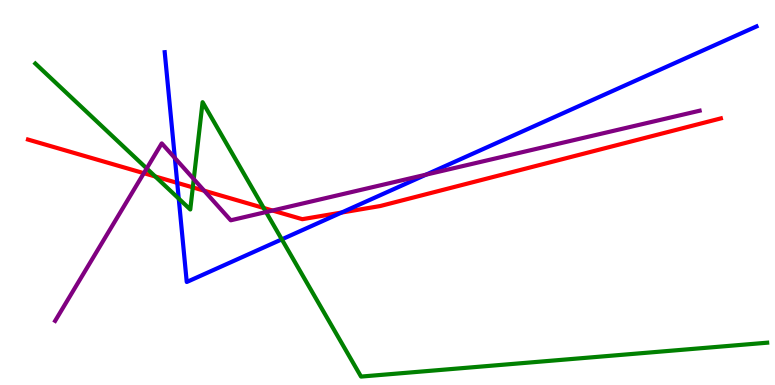[{'lines': ['blue', 'red'], 'intersections': [{'x': 2.29, 'y': 5.25}, {'x': 4.41, 'y': 4.48}]}, {'lines': ['green', 'red'], 'intersections': [{'x': 2.0, 'y': 5.42}, {'x': 2.49, 'y': 5.13}, {'x': 3.4, 'y': 4.6}]}, {'lines': ['purple', 'red'], 'intersections': [{'x': 1.86, 'y': 5.5}, {'x': 2.63, 'y': 5.05}, {'x': 3.52, 'y': 4.53}]}, {'lines': ['blue', 'green'], 'intersections': [{'x': 2.31, 'y': 4.84}, {'x': 3.64, 'y': 3.78}]}, {'lines': ['blue', 'purple'], 'intersections': [{'x': 2.26, 'y': 5.9}, {'x': 5.5, 'y': 5.46}]}, {'lines': ['green', 'purple'], 'intersections': [{'x': 1.89, 'y': 5.63}, {'x': 2.5, 'y': 5.35}, {'x': 3.43, 'y': 4.49}]}]